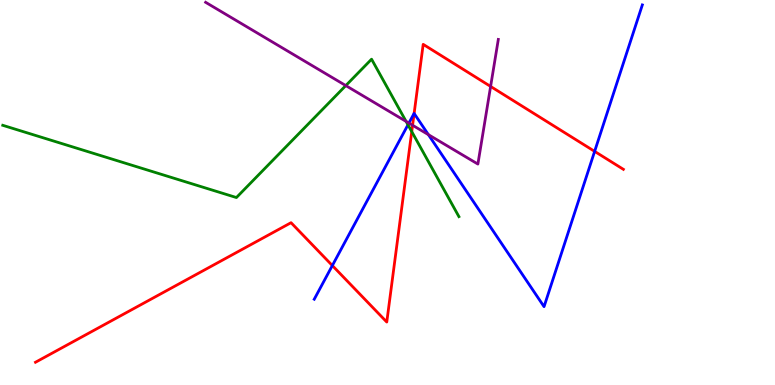[{'lines': ['blue', 'red'], 'intersections': [{'x': 4.29, 'y': 3.1}, {'x': 5.34, 'y': 7.05}, {'x': 7.67, 'y': 6.07}]}, {'lines': ['green', 'red'], 'intersections': [{'x': 5.31, 'y': 6.58}]}, {'lines': ['purple', 'red'], 'intersections': [{'x': 5.32, 'y': 6.75}, {'x': 6.33, 'y': 7.75}]}, {'lines': ['blue', 'green'], 'intersections': [{'x': 5.26, 'y': 6.76}]}, {'lines': ['blue', 'purple'], 'intersections': [{'x': 5.28, 'y': 6.8}, {'x': 5.53, 'y': 6.5}]}, {'lines': ['green', 'purple'], 'intersections': [{'x': 4.46, 'y': 7.78}, {'x': 5.24, 'y': 6.85}]}]